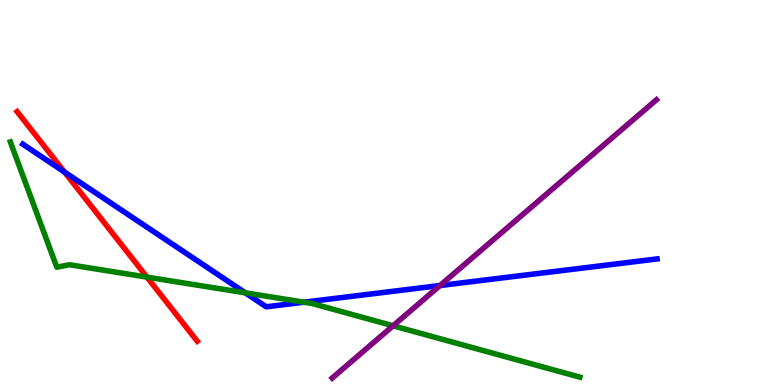[{'lines': ['blue', 'red'], 'intersections': [{'x': 0.833, 'y': 5.53}]}, {'lines': ['green', 'red'], 'intersections': [{'x': 1.9, 'y': 2.8}]}, {'lines': ['purple', 'red'], 'intersections': []}, {'lines': ['blue', 'green'], 'intersections': [{'x': 3.17, 'y': 2.39}, {'x': 3.92, 'y': 2.15}]}, {'lines': ['blue', 'purple'], 'intersections': [{'x': 5.68, 'y': 2.58}]}, {'lines': ['green', 'purple'], 'intersections': [{'x': 5.07, 'y': 1.54}]}]